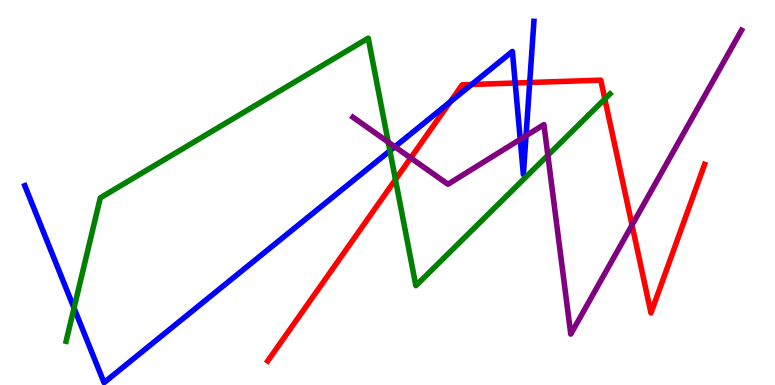[{'lines': ['blue', 'red'], 'intersections': [{'x': 5.81, 'y': 7.35}, {'x': 6.09, 'y': 7.81}, {'x': 6.65, 'y': 7.84}, {'x': 6.83, 'y': 7.86}]}, {'lines': ['green', 'red'], 'intersections': [{'x': 5.1, 'y': 5.33}, {'x': 7.8, 'y': 7.43}]}, {'lines': ['purple', 'red'], 'intersections': [{'x': 5.3, 'y': 5.9}, {'x': 8.16, 'y': 4.15}]}, {'lines': ['blue', 'green'], 'intersections': [{'x': 0.955, 'y': 2.0}, {'x': 5.03, 'y': 6.08}]}, {'lines': ['blue', 'purple'], 'intersections': [{'x': 5.09, 'y': 6.19}, {'x': 6.71, 'y': 6.38}, {'x': 6.79, 'y': 6.47}]}, {'lines': ['green', 'purple'], 'intersections': [{'x': 5.01, 'y': 6.31}, {'x': 7.07, 'y': 5.97}]}]